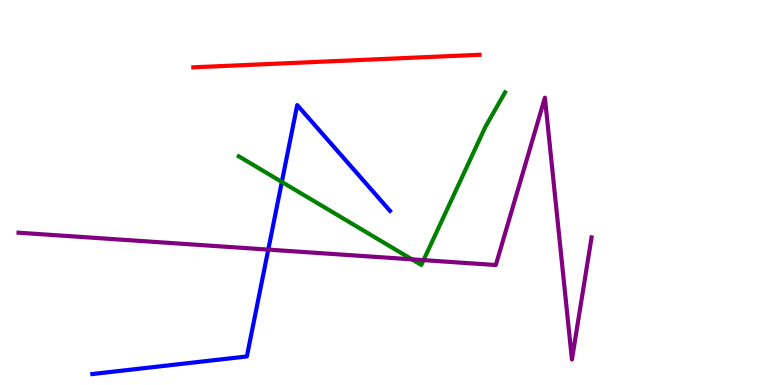[{'lines': ['blue', 'red'], 'intersections': []}, {'lines': ['green', 'red'], 'intersections': []}, {'lines': ['purple', 'red'], 'intersections': []}, {'lines': ['blue', 'green'], 'intersections': [{'x': 3.64, 'y': 5.27}]}, {'lines': ['blue', 'purple'], 'intersections': [{'x': 3.46, 'y': 3.52}]}, {'lines': ['green', 'purple'], 'intersections': [{'x': 5.31, 'y': 3.26}, {'x': 5.47, 'y': 3.24}]}]